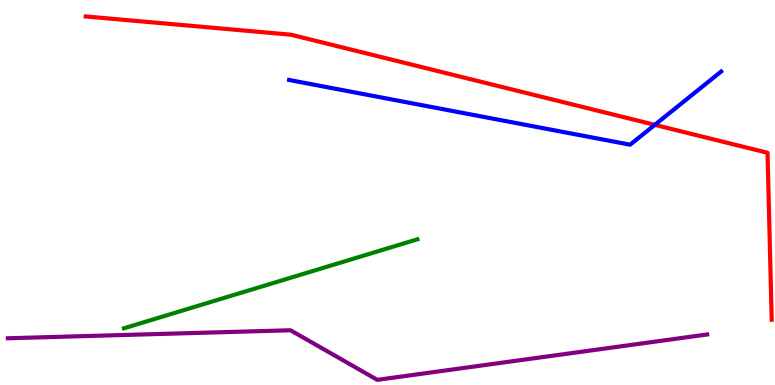[{'lines': ['blue', 'red'], 'intersections': [{'x': 8.45, 'y': 6.76}]}, {'lines': ['green', 'red'], 'intersections': []}, {'lines': ['purple', 'red'], 'intersections': []}, {'lines': ['blue', 'green'], 'intersections': []}, {'lines': ['blue', 'purple'], 'intersections': []}, {'lines': ['green', 'purple'], 'intersections': []}]